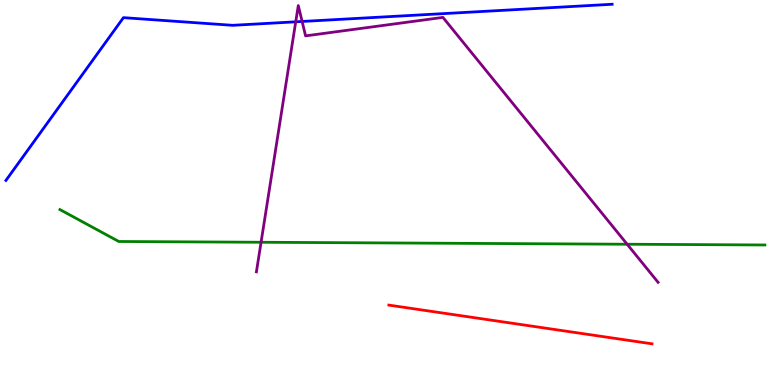[{'lines': ['blue', 'red'], 'intersections': []}, {'lines': ['green', 'red'], 'intersections': []}, {'lines': ['purple', 'red'], 'intersections': []}, {'lines': ['blue', 'green'], 'intersections': []}, {'lines': ['blue', 'purple'], 'intersections': [{'x': 3.82, 'y': 9.43}, {'x': 3.9, 'y': 9.44}]}, {'lines': ['green', 'purple'], 'intersections': [{'x': 3.37, 'y': 3.71}, {'x': 8.09, 'y': 3.66}]}]